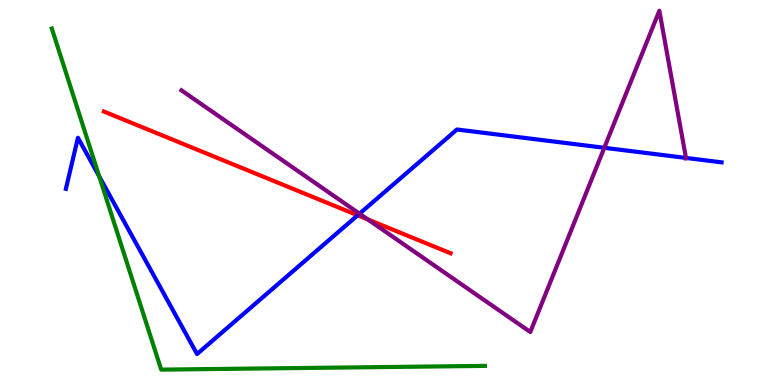[{'lines': ['blue', 'red'], 'intersections': [{'x': 4.62, 'y': 4.41}]}, {'lines': ['green', 'red'], 'intersections': []}, {'lines': ['purple', 'red'], 'intersections': [{'x': 4.75, 'y': 4.3}]}, {'lines': ['blue', 'green'], 'intersections': [{'x': 1.28, 'y': 5.42}]}, {'lines': ['blue', 'purple'], 'intersections': [{'x': 4.64, 'y': 4.45}, {'x': 7.8, 'y': 6.16}, {'x': 8.85, 'y': 5.9}]}, {'lines': ['green', 'purple'], 'intersections': []}]